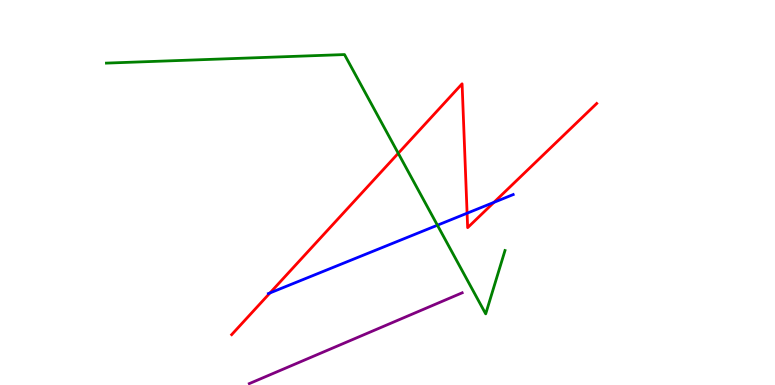[{'lines': ['blue', 'red'], 'intersections': [{'x': 3.48, 'y': 2.39}, {'x': 6.03, 'y': 4.46}, {'x': 6.37, 'y': 4.74}]}, {'lines': ['green', 'red'], 'intersections': [{'x': 5.14, 'y': 6.02}]}, {'lines': ['purple', 'red'], 'intersections': []}, {'lines': ['blue', 'green'], 'intersections': [{'x': 5.64, 'y': 4.15}]}, {'lines': ['blue', 'purple'], 'intersections': []}, {'lines': ['green', 'purple'], 'intersections': []}]